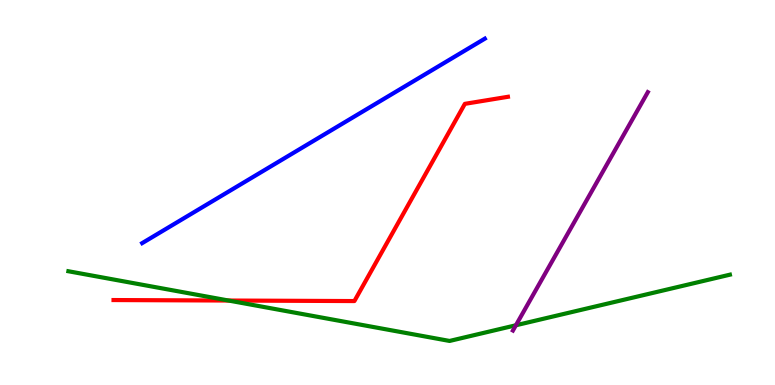[{'lines': ['blue', 'red'], 'intersections': []}, {'lines': ['green', 'red'], 'intersections': [{'x': 2.95, 'y': 2.19}]}, {'lines': ['purple', 'red'], 'intersections': []}, {'lines': ['blue', 'green'], 'intersections': []}, {'lines': ['blue', 'purple'], 'intersections': []}, {'lines': ['green', 'purple'], 'intersections': [{'x': 6.66, 'y': 1.55}]}]